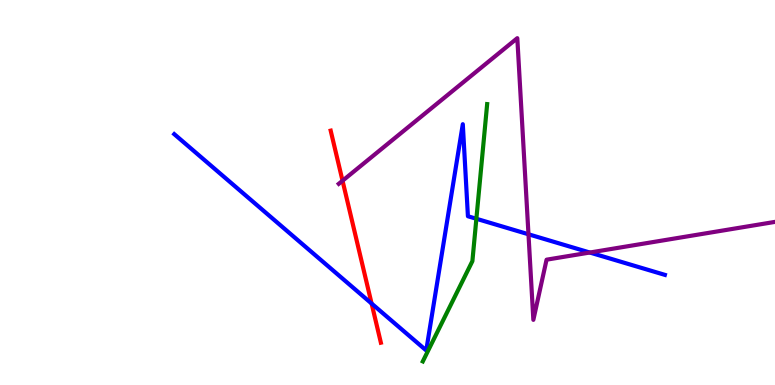[{'lines': ['blue', 'red'], 'intersections': [{'x': 4.79, 'y': 2.12}]}, {'lines': ['green', 'red'], 'intersections': []}, {'lines': ['purple', 'red'], 'intersections': [{'x': 4.42, 'y': 5.31}]}, {'lines': ['blue', 'green'], 'intersections': [{'x': 6.15, 'y': 4.32}]}, {'lines': ['blue', 'purple'], 'intersections': [{'x': 6.82, 'y': 3.91}, {'x': 7.61, 'y': 3.44}]}, {'lines': ['green', 'purple'], 'intersections': []}]